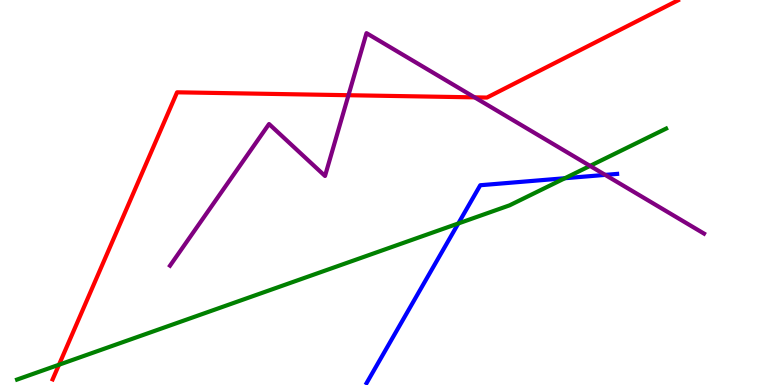[{'lines': ['blue', 'red'], 'intersections': []}, {'lines': ['green', 'red'], 'intersections': [{'x': 0.761, 'y': 0.526}]}, {'lines': ['purple', 'red'], 'intersections': [{'x': 4.5, 'y': 7.53}, {'x': 6.12, 'y': 7.47}]}, {'lines': ['blue', 'green'], 'intersections': [{'x': 5.91, 'y': 4.2}, {'x': 7.29, 'y': 5.37}]}, {'lines': ['blue', 'purple'], 'intersections': [{'x': 7.81, 'y': 5.46}]}, {'lines': ['green', 'purple'], 'intersections': [{'x': 7.61, 'y': 5.69}]}]